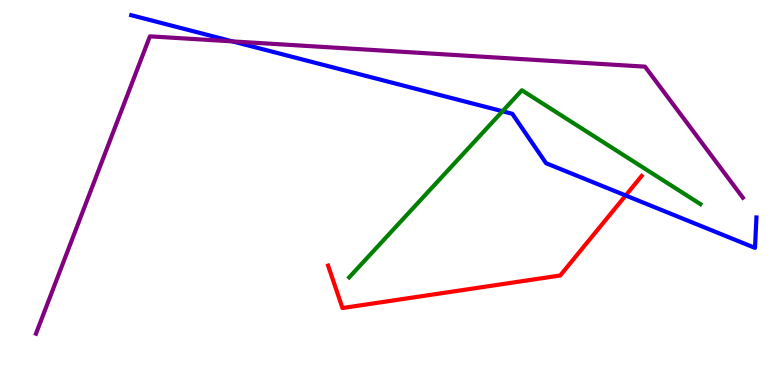[{'lines': ['blue', 'red'], 'intersections': [{'x': 8.07, 'y': 4.92}]}, {'lines': ['green', 'red'], 'intersections': []}, {'lines': ['purple', 'red'], 'intersections': []}, {'lines': ['blue', 'green'], 'intersections': [{'x': 6.48, 'y': 7.11}]}, {'lines': ['blue', 'purple'], 'intersections': [{'x': 3.0, 'y': 8.92}]}, {'lines': ['green', 'purple'], 'intersections': []}]